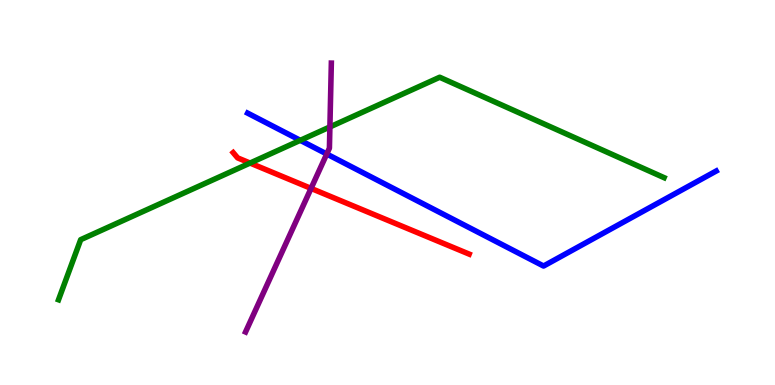[{'lines': ['blue', 'red'], 'intersections': []}, {'lines': ['green', 'red'], 'intersections': [{'x': 3.23, 'y': 5.76}]}, {'lines': ['purple', 'red'], 'intersections': [{'x': 4.01, 'y': 5.11}]}, {'lines': ['blue', 'green'], 'intersections': [{'x': 3.87, 'y': 6.36}]}, {'lines': ['blue', 'purple'], 'intersections': [{'x': 4.22, 'y': 6.0}]}, {'lines': ['green', 'purple'], 'intersections': [{'x': 4.26, 'y': 6.7}]}]